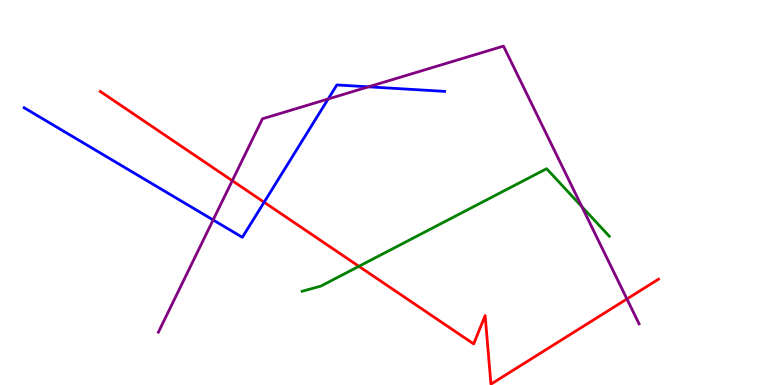[{'lines': ['blue', 'red'], 'intersections': [{'x': 3.41, 'y': 4.75}]}, {'lines': ['green', 'red'], 'intersections': [{'x': 4.63, 'y': 3.08}]}, {'lines': ['purple', 'red'], 'intersections': [{'x': 3.0, 'y': 5.31}, {'x': 8.09, 'y': 2.23}]}, {'lines': ['blue', 'green'], 'intersections': []}, {'lines': ['blue', 'purple'], 'intersections': [{'x': 2.75, 'y': 4.29}, {'x': 4.23, 'y': 7.43}, {'x': 4.75, 'y': 7.74}]}, {'lines': ['green', 'purple'], 'intersections': [{'x': 7.51, 'y': 4.63}]}]